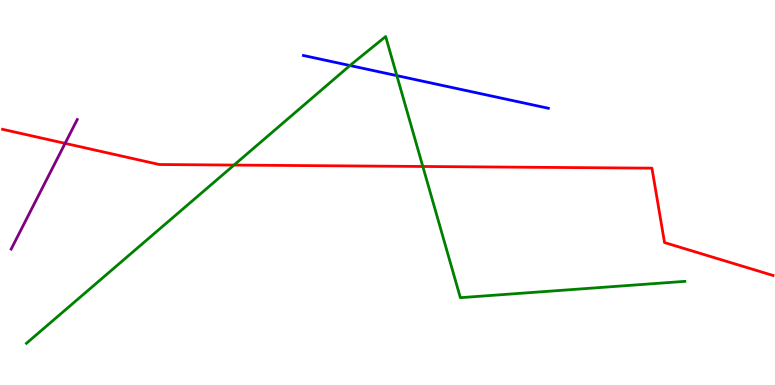[{'lines': ['blue', 'red'], 'intersections': []}, {'lines': ['green', 'red'], 'intersections': [{'x': 3.02, 'y': 5.71}, {'x': 5.46, 'y': 5.68}]}, {'lines': ['purple', 'red'], 'intersections': [{'x': 0.84, 'y': 6.28}]}, {'lines': ['blue', 'green'], 'intersections': [{'x': 4.52, 'y': 8.3}, {'x': 5.12, 'y': 8.04}]}, {'lines': ['blue', 'purple'], 'intersections': []}, {'lines': ['green', 'purple'], 'intersections': []}]